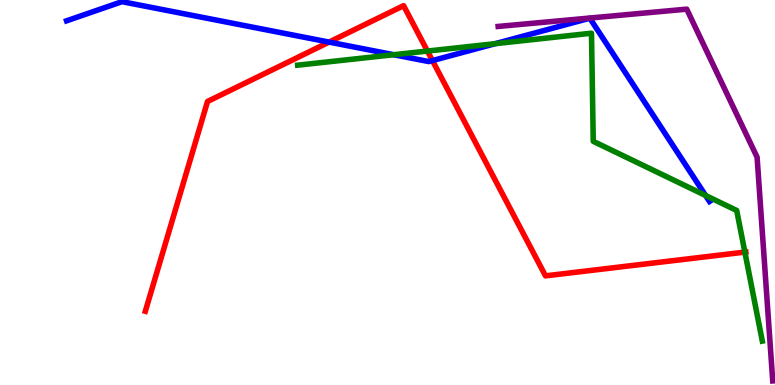[{'lines': ['blue', 'red'], 'intersections': [{'x': 4.25, 'y': 8.91}, {'x': 5.58, 'y': 8.43}]}, {'lines': ['green', 'red'], 'intersections': [{'x': 5.52, 'y': 8.67}, {'x': 9.61, 'y': 3.45}]}, {'lines': ['purple', 'red'], 'intersections': []}, {'lines': ['blue', 'green'], 'intersections': [{'x': 5.08, 'y': 8.58}, {'x': 6.39, 'y': 8.87}, {'x': 9.1, 'y': 4.92}]}, {'lines': ['blue', 'purple'], 'intersections': []}, {'lines': ['green', 'purple'], 'intersections': []}]